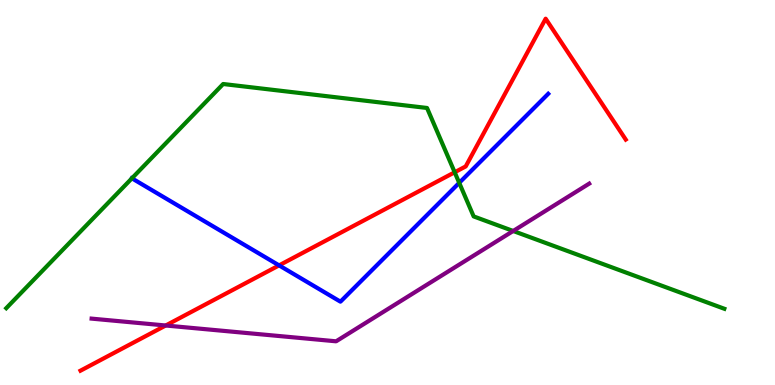[{'lines': ['blue', 'red'], 'intersections': [{'x': 3.6, 'y': 3.11}]}, {'lines': ['green', 'red'], 'intersections': [{'x': 5.87, 'y': 5.53}]}, {'lines': ['purple', 'red'], 'intersections': [{'x': 2.14, 'y': 1.55}]}, {'lines': ['blue', 'green'], 'intersections': [{'x': 1.7, 'y': 5.37}, {'x': 5.93, 'y': 5.25}]}, {'lines': ['blue', 'purple'], 'intersections': []}, {'lines': ['green', 'purple'], 'intersections': [{'x': 6.62, 'y': 4.0}]}]